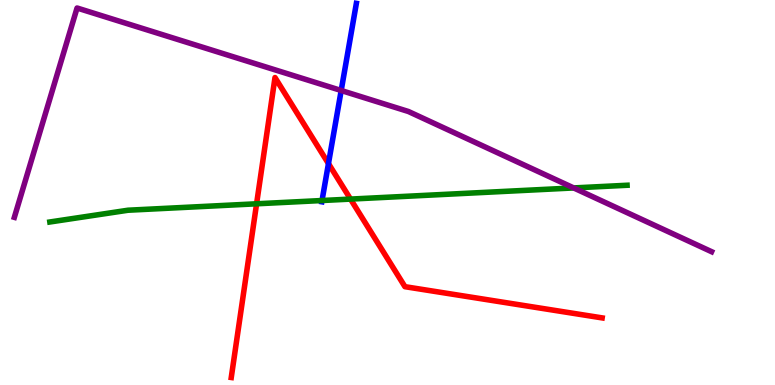[{'lines': ['blue', 'red'], 'intersections': [{'x': 4.24, 'y': 5.75}]}, {'lines': ['green', 'red'], 'intersections': [{'x': 3.31, 'y': 4.71}, {'x': 4.52, 'y': 4.83}]}, {'lines': ['purple', 'red'], 'intersections': []}, {'lines': ['blue', 'green'], 'intersections': [{'x': 4.16, 'y': 4.79}]}, {'lines': ['blue', 'purple'], 'intersections': [{'x': 4.4, 'y': 7.65}]}, {'lines': ['green', 'purple'], 'intersections': [{'x': 7.4, 'y': 5.12}]}]